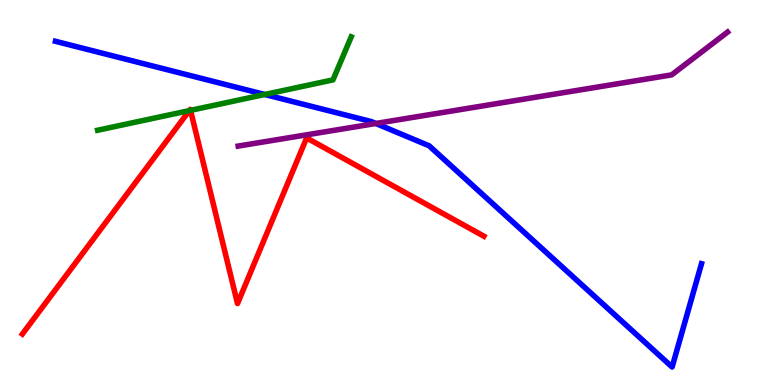[{'lines': ['blue', 'red'], 'intersections': []}, {'lines': ['green', 'red'], 'intersections': [{'x': 2.44, 'y': 7.13}, {'x': 2.46, 'y': 7.13}]}, {'lines': ['purple', 'red'], 'intersections': []}, {'lines': ['blue', 'green'], 'intersections': [{'x': 3.42, 'y': 7.55}]}, {'lines': ['blue', 'purple'], 'intersections': [{'x': 4.85, 'y': 6.79}]}, {'lines': ['green', 'purple'], 'intersections': []}]